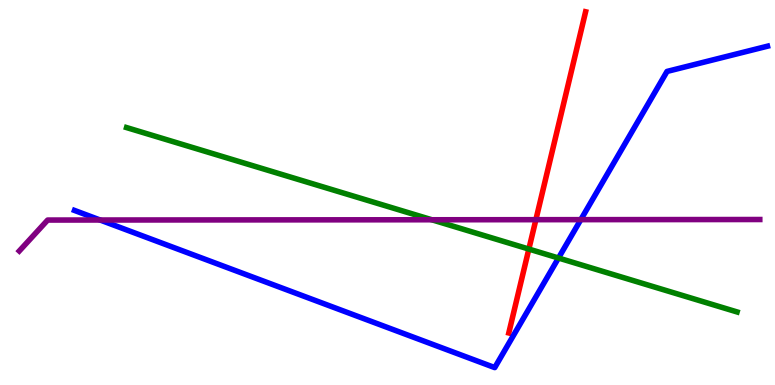[{'lines': ['blue', 'red'], 'intersections': []}, {'lines': ['green', 'red'], 'intersections': [{'x': 6.82, 'y': 3.53}]}, {'lines': ['purple', 'red'], 'intersections': [{'x': 6.91, 'y': 4.29}]}, {'lines': ['blue', 'green'], 'intersections': [{'x': 7.21, 'y': 3.3}]}, {'lines': ['blue', 'purple'], 'intersections': [{'x': 1.29, 'y': 4.29}, {'x': 7.49, 'y': 4.29}]}, {'lines': ['green', 'purple'], 'intersections': [{'x': 5.57, 'y': 4.29}]}]